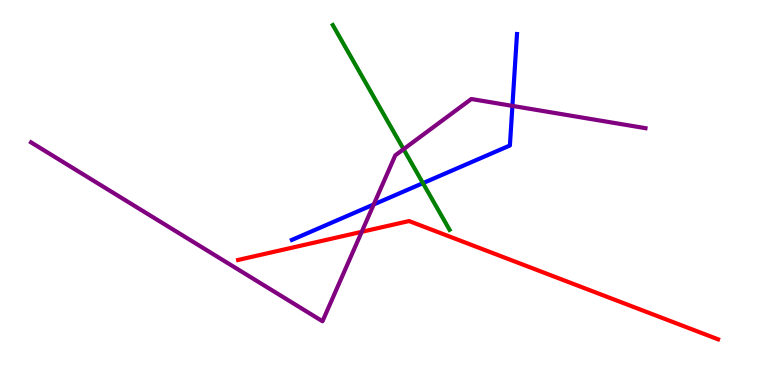[{'lines': ['blue', 'red'], 'intersections': []}, {'lines': ['green', 'red'], 'intersections': []}, {'lines': ['purple', 'red'], 'intersections': [{'x': 4.67, 'y': 3.98}]}, {'lines': ['blue', 'green'], 'intersections': [{'x': 5.46, 'y': 5.24}]}, {'lines': ['blue', 'purple'], 'intersections': [{'x': 4.82, 'y': 4.69}, {'x': 6.61, 'y': 7.25}]}, {'lines': ['green', 'purple'], 'intersections': [{'x': 5.21, 'y': 6.12}]}]